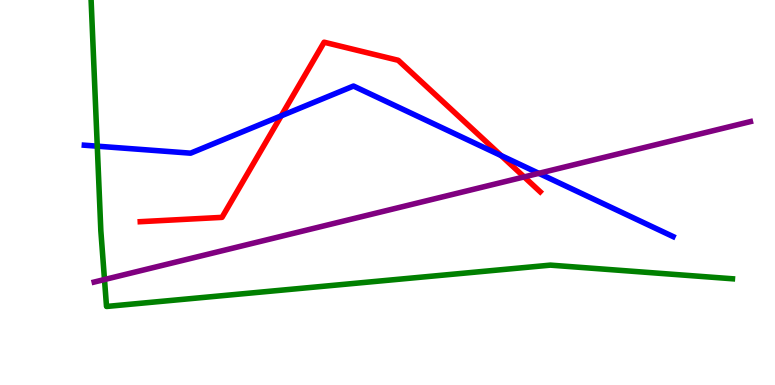[{'lines': ['blue', 'red'], 'intersections': [{'x': 3.63, 'y': 6.99}, {'x': 6.47, 'y': 5.96}]}, {'lines': ['green', 'red'], 'intersections': []}, {'lines': ['purple', 'red'], 'intersections': [{'x': 6.76, 'y': 5.4}]}, {'lines': ['blue', 'green'], 'intersections': [{'x': 1.26, 'y': 6.2}]}, {'lines': ['blue', 'purple'], 'intersections': [{'x': 6.95, 'y': 5.5}]}, {'lines': ['green', 'purple'], 'intersections': [{'x': 1.35, 'y': 2.74}]}]